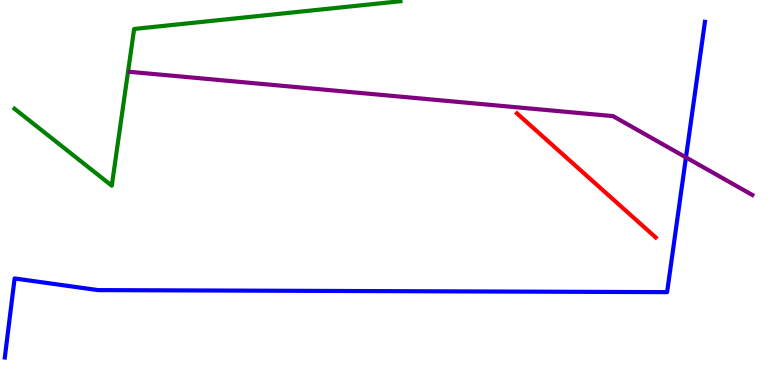[{'lines': ['blue', 'red'], 'intersections': []}, {'lines': ['green', 'red'], 'intersections': []}, {'lines': ['purple', 'red'], 'intersections': []}, {'lines': ['blue', 'green'], 'intersections': []}, {'lines': ['blue', 'purple'], 'intersections': [{'x': 8.85, 'y': 5.91}]}, {'lines': ['green', 'purple'], 'intersections': []}]